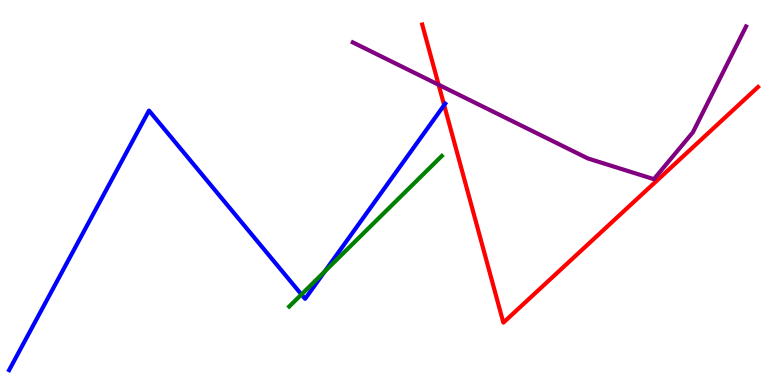[{'lines': ['blue', 'red'], 'intersections': [{'x': 5.73, 'y': 7.27}]}, {'lines': ['green', 'red'], 'intersections': []}, {'lines': ['purple', 'red'], 'intersections': [{'x': 5.66, 'y': 7.8}]}, {'lines': ['blue', 'green'], 'intersections': [{'x': 3.89, 'y': 2.35}, {'x': 4.19, 'y': 2.95}]}, {'lines': ['blue', 'purple'], 'intersections': []}, {'lines': ['green', 'purple'], 'intersections': []}]